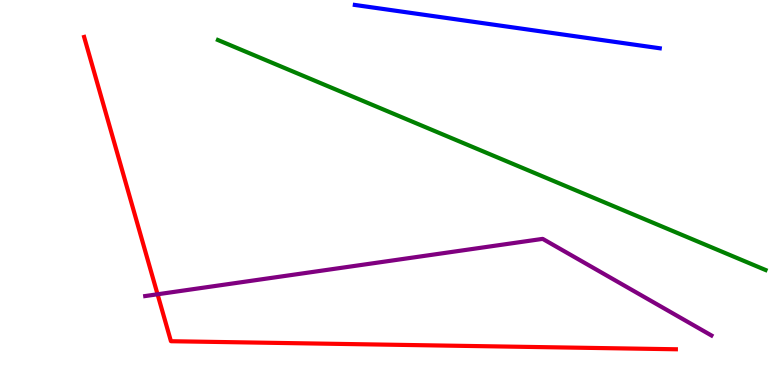[{'lines': ['blue', 'red'], 'intersections': []}, {'lines': ['green', 'red'], 'intersections': []}, {'lines': ['purple', 'red'], 'intersections': [{'x': 2.03, 'y': 2.36}]}, {'lines': ['blue', 'green'], 'intersections': []}, {'lines': ['blue', 'purple'], 'intersections': []}, {'lines': ['green', 'purple'], 'intersections': []}]